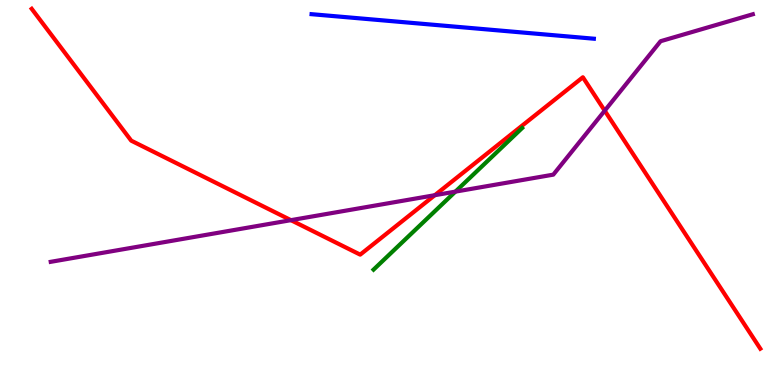[{'lines': ['blue', 'red'], 'intersections': []}, {'lines': ['green', 'red'], 'intersections': []}, {'lines': ['purple', 'red'], 'intersections': [{'x': 3.75, 'y': 4.28}, {'x': 5.61, 'y': 4.93}, {'x': 7.8, 'y': 7.12}]}, {'lines': ['blue', 'green'], 'intersections': []}, {'lines': ['blue', 'purple'], 'intersections': []}, {'lines': ['green', 'purple'], 'intersections': [{'x': 5.88, 'y': 5.02}]}]